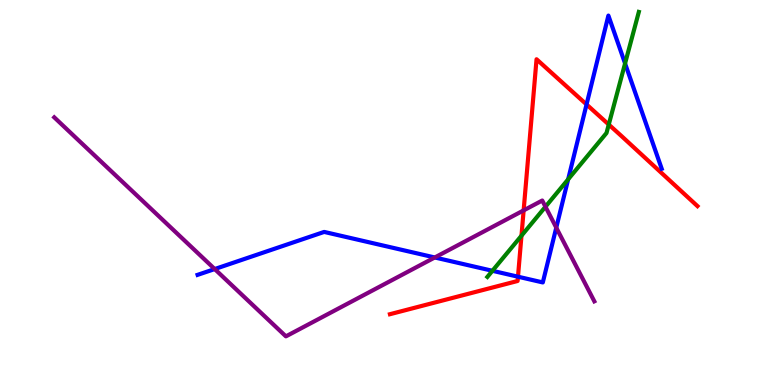[{'lines': ['blue', 'red'], 'intersections': [{'x': 6.68, 'y': 2.81}, {'x': 7.57, 'y': 7.29}]}, {'lines': ['green', 'red'], 'intersections': [{'x': 6.73, 'y': 3.88}, {'x': 7.85, 'y': 6.76}]}, {'lines': ['purple', 'red'], 'intersections': [{'x': 6.76, 'y': 4.54}]}, {'lines': ['blue', 'green'], 'intersections': [{'x': 6.35, 'y': 2.97}, {'x': 7.33, 'y': 5.34}, {'x': 8.07, 'y': 8.35}]}, {'lines': ['blue', 'purple'], 'intersections': [{'x': 2.77, 'y': 3.01}, {'x': 5.61, 'y': 3.31}, {'x': 7.18, 'y': 4.09}]}, {'lines': ['green', 'purple'], 'intersections': [{'x': 7.04, 'y': 4.63}]}]